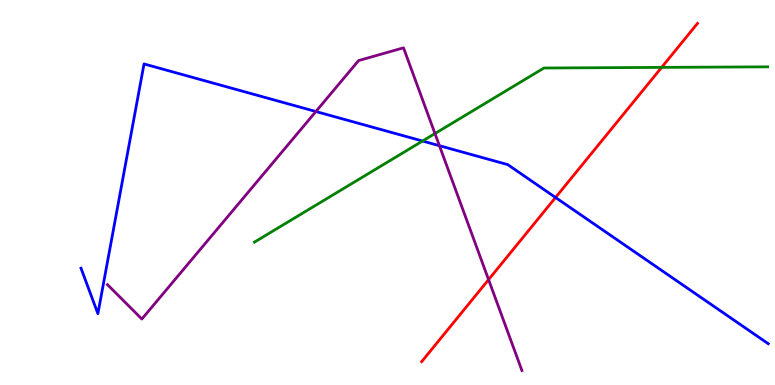[{'lines': ['blue', 'red'], 'intersections': [{'x': 7.17, 'y': 4.87}]}, {'lines': ['green', 'red'], 'intersections': [{'x': 8.54, 'y': 8.25}]}, {'lines': ['purple', 'red'], 'intersections': [{'x': 6.3, 'y': 2.74}]}, {'lines': ['blue', 'green'], 'intersections': [{'x': 5.45, 'y': 6.34}]}, {'lines': ['blue', 'purple'], 'intersections': [{'x': 4.08, 'y': 7.1}, {'x': 5.67, 'y': 6.22}]}, {'lines': ['green', 'purple'], 'intersections': [{'x': 5.61, 'y': 6.53}]}]